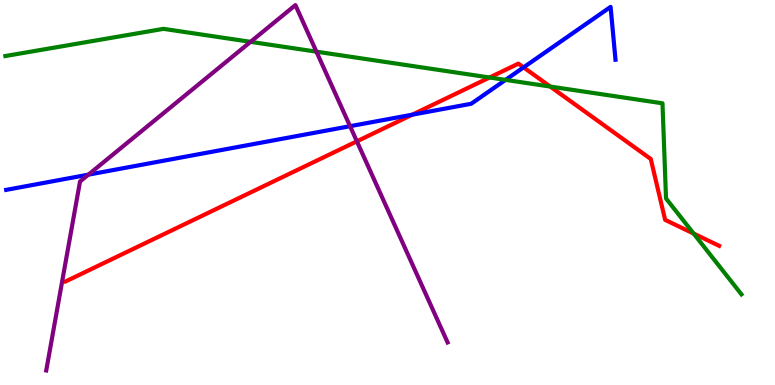[{'lines': ['blue', 'red'], 'intersections': [{'x': 5.32, 'y': 7.02}, {'x': 6.76, 'y': 8.25}]}, {'lines': ['green', 'red'], 'intersections': [{'x': 6.32, 'y': 7.99}, {'x': 7.1, 'y': 7.75}, {'x': 8.95, 'y': 3.93}]}, {'lines': ['purple', 'red'], 'intersections': [{'x': 4.6, 'y': 6.33}]}, {'lines': ['blue', 'green'], 'intersections': [{'x': 6.52, 'y': 7.92}]}, {'lines': ['blue', 'purple'], 'intersections': [{'x': 1.14, 'y': 5.46}, {'x': 4.52, 'y': 6.72}]}, {'lines': ['green', 'purple'], 'intersections': [{'x': 3.23, 'y': 8.91}, {'x': 4.08, 'y': 8.66}]}]